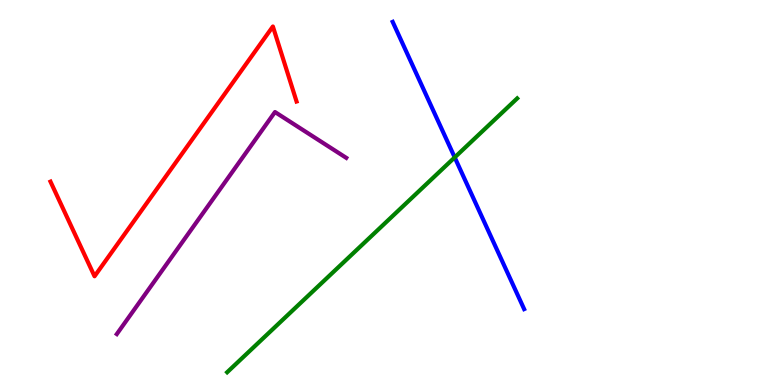[{'lines': ['blue', 'red'], 'intersections': []}, {'lines': ['green', 'red'], 'intersections': []}, {'lines': ['purple', 'red'], 'intersections': []}, {'lines': ['blue', 'green'], 'intersections': [{'x': 5.87, 'y': 5.91}]}, {'lines': ['blue', 'purple'], 'intersections': []}, {'lines': ['green', 'purple'], 'intersections': []}]